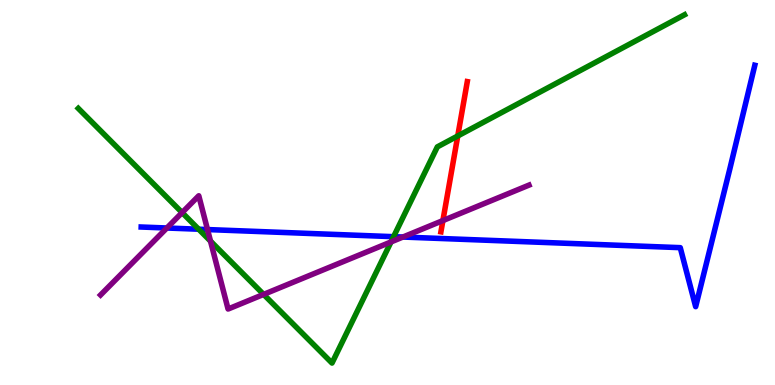[{'lines': ['blue', 'red'], 'intersections': []}, {'lines': ['green', 'red'], 'intersections': [{'x': 5.91, 'y': 6.47}]}, {'lines': ['purple', 'red'], 'intersections': [{'x': 5.71, 'y': 4.27}]}, {'lines': ['blue', 'green'], 'intersections': [{'x': 2.56, 'y': 4.05}, {'x': 5.08, 'y': 3.85}]}, {'lines': ['blue', 'purple'], 'intersections': [{'x': 2.15, 'y': 4.08}, {'x': 2.68, 'y': 4.04}, {'x': 5.2, 'y': 3.84}]}, {'lines': ['green', 'purple'], 'intersections': [{'x': 2.35, 'y': 4.48}, {'x': 2.72, 'y': 3.74}, {'x': 3.4, 'y': 2.35}, {'x': 5.05, 'y': 3.72}]}]